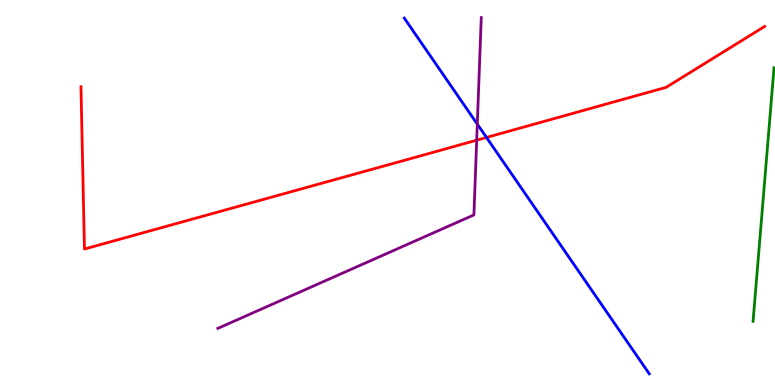[{'lines': ['blue', 'red'], 'intersections': [{'x': 6.28, 'y': 6.43}]}, {'lines': ['green', 'red'], 'intersections': []}, {'lines': ['purple', 'red'], 'intersections': [{'x': 6.15, 'y': 6.36}]}, {'lines': ['blue', 'green'], 'intersections': []}, {'lines': ['blue', 'purple'], 'intersections': [{'x': 6.16, 'y': 6.78}]}, {'lines': ['green', 'purple'], 'intersections': []}]